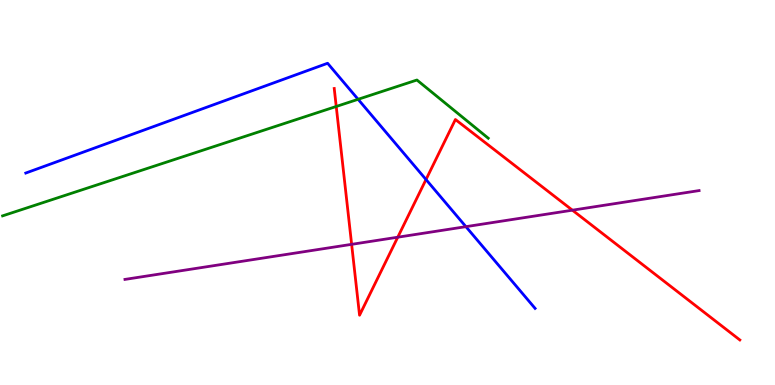[{'lines': ['blue', 'red'], 'intersections': [{'x': 5.5, 'y': 5.34}]}, {'lines': ['green', 'red'], 'intersections': [{'x': 4.34, 'y': 7.23}]}, {'lines': ['purple', 'red'], 'intersections': [{'x': 4.54, 'y': 3.65}, {'x': 5.13, 'y': 3.84}, {'x': 7.39, 'y': 4.54}]}, {'lines': ['blue', 'green'], 'intersections': [{'x': 4.62, 'y': 7.42}]}, {'lines': ['blue', 'purple'], 'intersections': [{'x': 6.01, 'y': 4.11}]}, {'lines': ['green', 'purple'], 'intersections': []}]